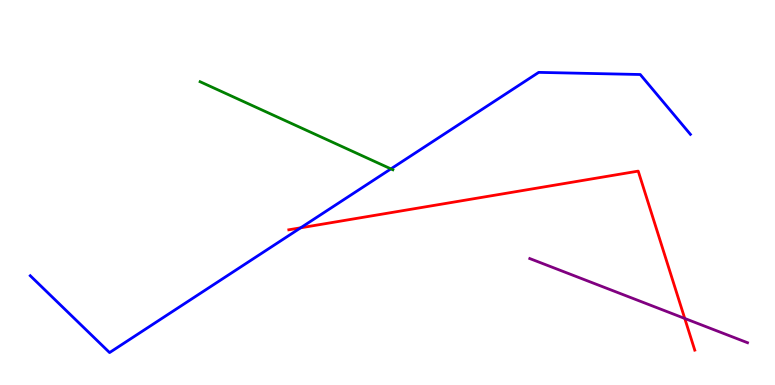[{'lines': ['blue', 'red'], 'intersections': [{'x': 3.88, 'y': 4.08}]}, {'lines': ['green', 'red'], 'intersections': []}, {'lines': ['purple', 'red'], 'intersections': [{'x': 8.84, 'y': 1.73}]}, {'lines': ['blue', 'green'], 'intersections': [{'x': 5.04, 'y': 5.61}]}, {'lines': ['blue', 'purple'], 'intersections': []}, {'lines': ['green', 'purple'], 'intersections': []}]